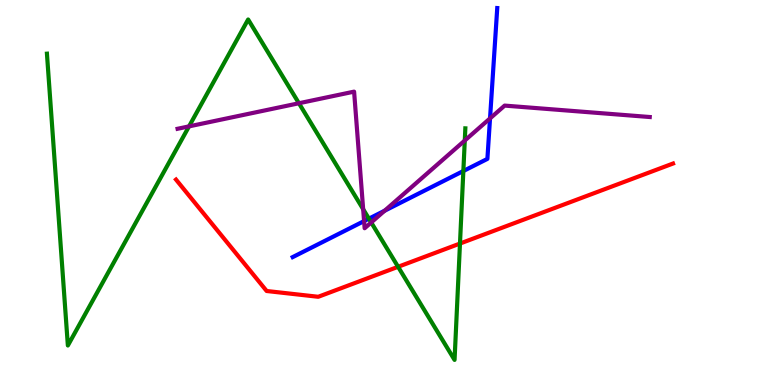[{'lines': ['blue', 'red'], 'intersections': []}, {'lines': ['green', 'red'], 'intersections': [{'x': 5.14, 'y': 3.07}, {'x': 5.94, 'y': 3.67}]}, {'lines': ['purple', 'red'], 'intersections': []}, {'lines': ['blue', 'green'], 'intersections': [{'x': 4.76, 'y': 4.32}, {'x': 5.98, 'y': 5.56}]}, {'lines': ['blue', 'purple'], 'intersections': [{'x': 4.7, 'y': 4.26}, {'x': 4.96, 'y': 4.53}, {'x': 6.32, 'y': 6.92}]}, {'lines': ['green', 'purple'], 'intersections': [{'x': 2.44, 'y': 6.72}, {'x': 3.86, 'y': 7.32}, {'x': 4.69, 'y': 4.57}, {'x': 4.79, 'y': 4.22}, {'x': 6.0, 'y': 6.35}]}]